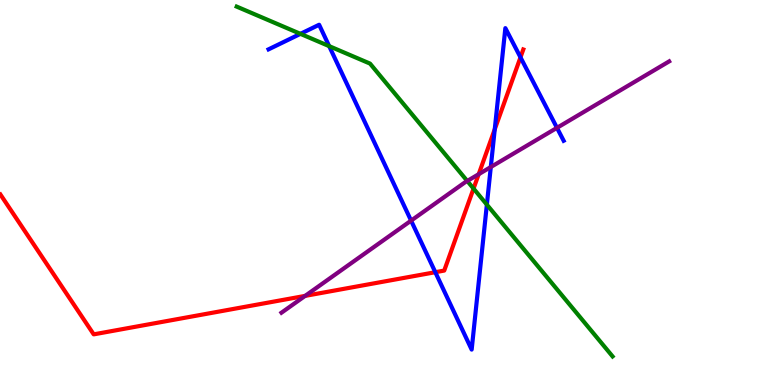[{'lines': ['blue', 'red'], 'intersections': [{'x': 5.62, 'y': 2.93}, {'x': 6.38, 'y': 6.64}, {'x': 6.72, 'y': 8.51}]}, {'lines': ['green', 'red'], 'intersections': [{'x': 6.11, 'y': 5.1}]}, {'lines': ['purple', 'red'], 'intersections': [{'x': 3.94, 'y': 2.31}, {'x': 6.18, 'y': 5.48}]}, {'lines': ['blue', 'green'], 'intersections': [{'x': 3.88, 'y': 9.12}, {'x': 4.25, 'y': 8.8}, {'x': 6.28, 'y': 4.68}]}, {'lines': ['blue', 'purple'], 'intersections': [{'x': 5.3, 'y': 4.27}, {'x': 6.33, 'y': 5.66}, {'x': 7.19, 'y': 6.68}]}, {'lines': ['green', 'purple'], 'intersections': [{'x': 6.03, 'y': 5.3}]}]